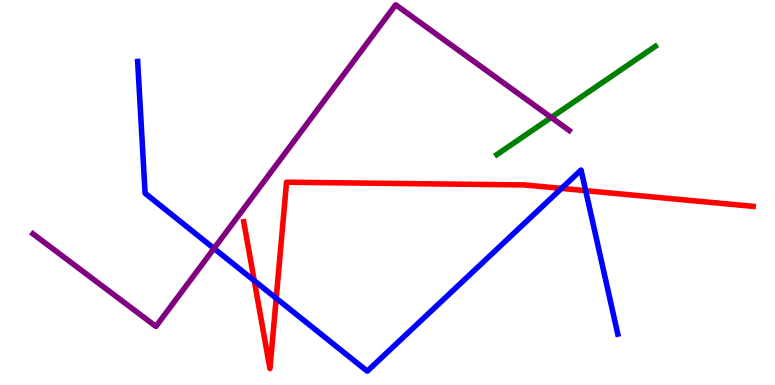[{'lines': ['blue', 'red'], 'intersections': [{'x': 3.28, 'y': 2.71}, {'x': 3.56, 'y': 2.25}, {'x': 7.25, 'y': 5.11}, {'x': 7.56, 'y': 5.05}]}, {'lines': ['green', 'red'], 'intersections': []}, {'lines': ['purple', 'red'], 'intersections': []}, {'lines': ['blue', 'green'], 'intersections': []}, {'lines': ['blue', 'purple'], 'intersections': [{'x': 2.76, 'y': 3.55}]}, {'lines': ['green', 'purple'], 'intersections': [{'x': 7.11, 'y': 6.95}]}]